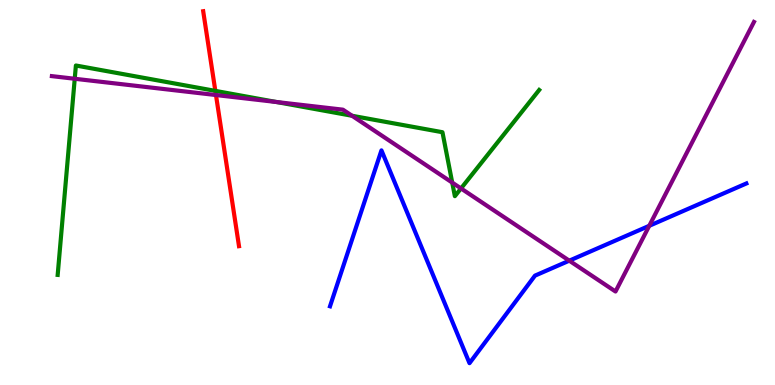[{'lines': ['blue', 'red'], 'intersections': []}, {'lines': ['green', 'red'], 'intersections': [{'x': 2.78, 'y': 7.64}]}, {'lines': ['purple', 'red'], 'intersections': [{'x': 2.79, 'y': 7.53}]}, {'lines': ['blue', 'green'], 'intersections': []}, {'lines': ['blue', 'purple'], 'intersections': [{'x': 7.35, 'y': 3.23}, {'x': 8.38, 'y': 4.13}]}, {'lines': ['green', 'purple'], 'intersections': [{'x': 0.964, 'y': 7.95}, {'x': 3.57, 'y': 7.35}, {'x': 4.54, 'y': 6.99}, {'x': 5.84, 'y': 5.26}, {'x': 5.95, 'y': 5.11}]}]